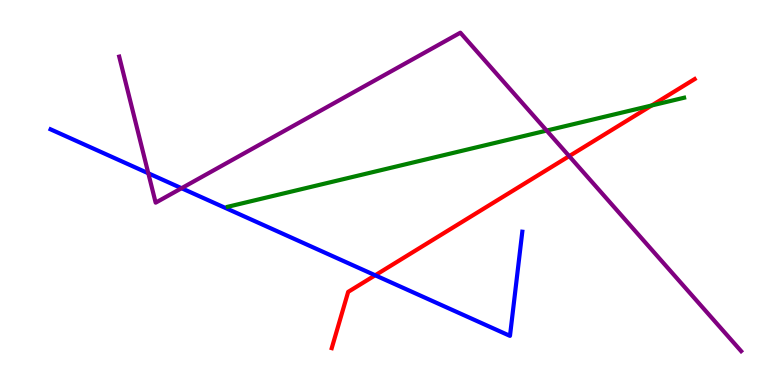[{'lines': ['blue', 'red'], 'intersections': [{'x': 4.84, 'y': 2.85}]}, {'lines': ['green', 'red'], 'intersections': [{'x': 8.41, 'y': 7.26}]}, {'lines': ['purple', 'red'], 'intersections': [{'x': 7.34, 'y': 5.94}]}, {'lines': ['blue', 'green'], 'intersections': []}, {'lines': ['blue', 'purple'], 'intersections': [{'x': 1.91, 'y': 5.5}, {'x': 2.34, 'y': 5.11}]}, {'lines': ['green', 'purple'], 'intersections': [{'x': 7.05, 'y': 6.61}]}]